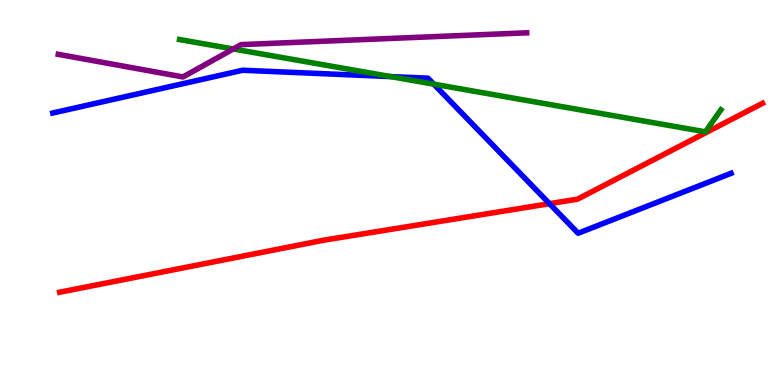[{'lines': ['blue', 'red'], 'intersections': [{'x': 7.09, 'y': 4.71}]}, {'lines': ['green', 'red'], 'intersections': []}, {'lines': ['purple', 'red'], 'intersections': []}, {'lines': ['blue', 'green'], 'intersections': [{'x': 5.04, 'y': 8.01}, {'x': 5.6, 'y': 7.81}]}, {'lines': ['blue', 'purple'], 'intersections': []}, {'lines': ['green', 'purple'], 'intersections': [{'x': 3.01, 'y': 8.73}]}]